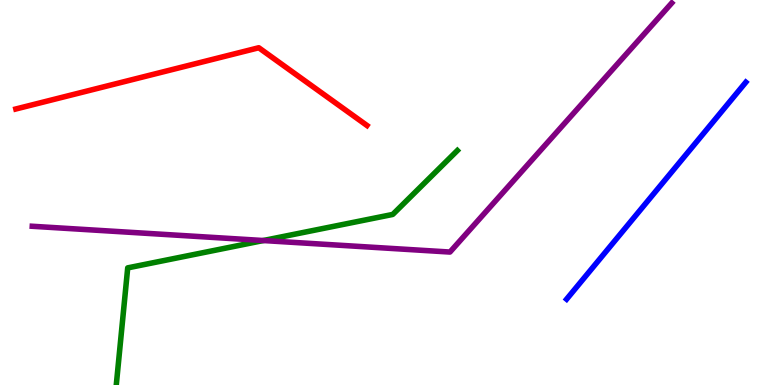[{'lines': ['blue', 'red'], 'intersections': []}, {'lines': ['green', 'red'], 'intersections': []}, {'lines': ['purple', 'red'], 'intersections': []}, {'lines': ['blue', 'green'], 'intersections': []}, {'lines': ['blue', 'purple'], 'intersections': []}, {'lines': ['green', 'purple'], 'intersections': [{'x': 3.4, 'y': 3.75}]}]